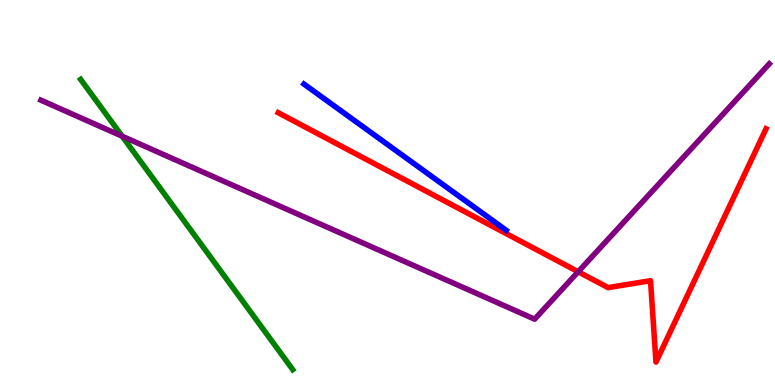[{'lines': ['blue', 'red'], 'intersections': []}, {'lines': ['green', 'red'], 'intersections': []}, {'lines': ['purple', 'red'], 'intersections': [{'x': 7.46, 'y': 2.94}]}, {'lines': ['blue', 'green'], 'intersections': []}, {'lines': ['blue', 'purple'], 'intersections': []}, {'lines': ['green', 'purple'], 'intersections': [{'x': 1.58, 'y': 6.46}]}]